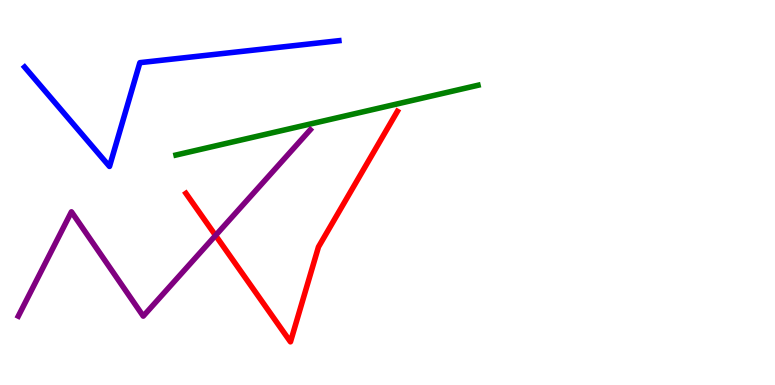[{'lines': ['blue', 'red'], 'intersections': []}, {'lines': ['green', 'red'], 'intersections': []}, {'lines': ['purple', 'red'], 'intersections': [{'x': 2.78, 'y': 3.88}]}, {'lines': ['blue', 'green'], 'intersections': []}, {'lines': ['blue', 'purple'], 'intersections': []}, {'lines': ['green', 'purple'], 'intersections': []}]